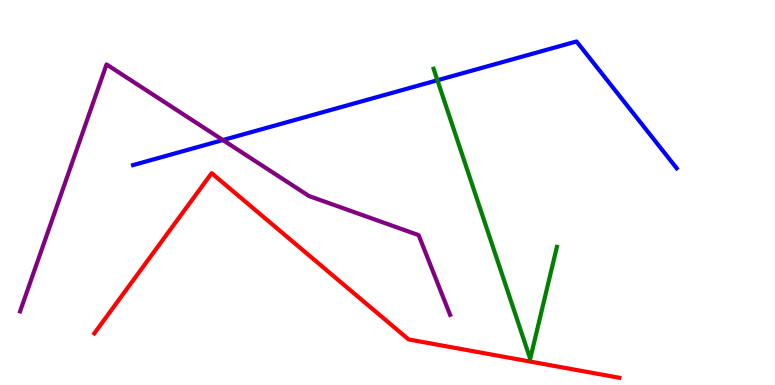[{'lines': ['blue', 'red'], 'intersections': []}, {'lines': ['green', 'red'], 'intersections': []}, {'lines': ['purple', 'red'], 'intersections': []}, {'lines': ['blue', 'green'], 'intersections': [{'x': 5.64, 'y': 7.92}]}, {'lines': ['blue', 'purple'], 'intersections': [{'x': 2.88, 'y': 6.36}]}, {'lines': ['green', 'purple'], 'intersections': []}]